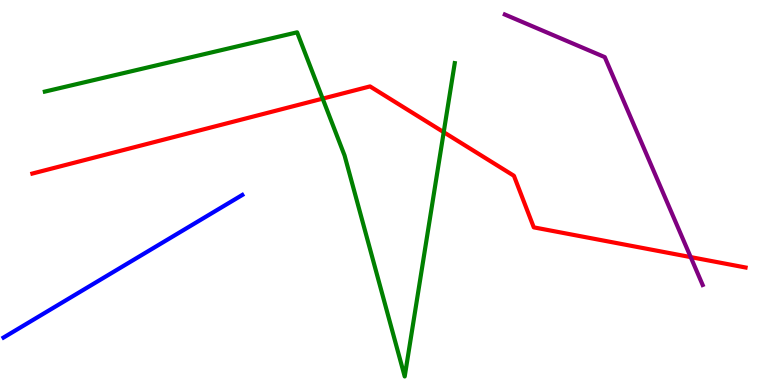[{'lines': ['blue', 'red'], 'intersections': []}, {'lines': ['green', 'red'], 'intersections': [{'x': 4.16, 'y': 7.44}, {'x': 5.73, 'y': 6.57}]}, {'lines': ['purple', 'red'], 'intersections': [{'x': 8.91, 'y': 3.32}]}, {'lines': ['blue', 'green'], 'intersections': []}, {'lines': ['blue', 'purple'], 'intersections': []}, {'lines': ['green', 'purple'], 'intersections': []}]